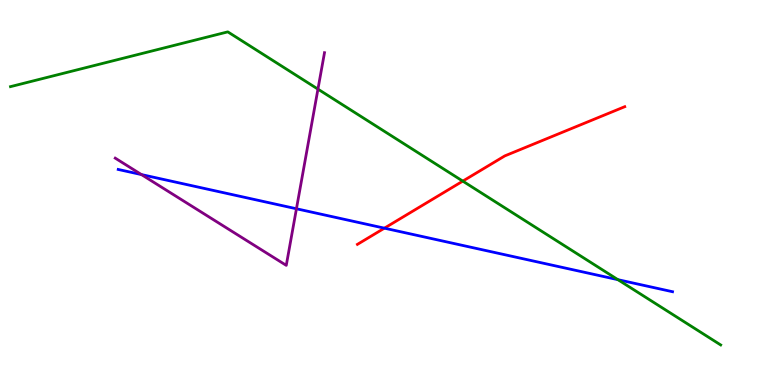[{'lines': ['blue', 'red'], 'intersections': [{'x': 4.96, 'y': 4.07}]}, {'lines': ['green', 'red'], 'intersections': [{'x': 5.97, 'y': 5.3}]}, {'lines': ['purple', 'red'], 'intersections': []}, {'lines': ['blue', 'green'], 'intersections': [{'x': 7.97, 'y': 2.74}]}, {'lines': ['blue', 'purple'], 'intersections': [{'x': 1.83, 'y': 5.47}, {'x': 3.83, 'y': 4.58}]}, {'lines': ['green', 'purple'], 'intersections': [{'x': 4.1, 'y': 7.69}]}]